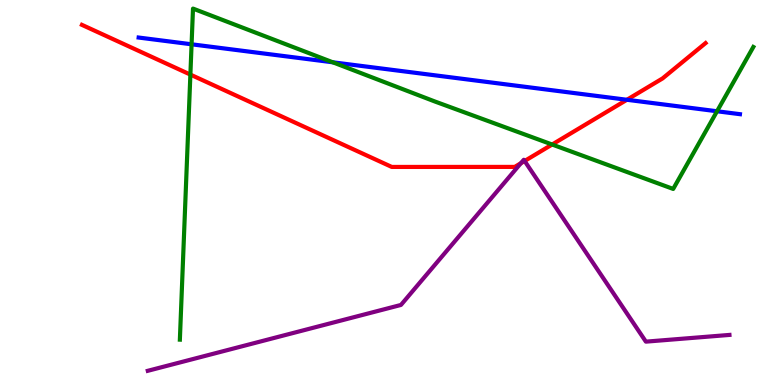[{'lines': ['blue', 'red'], 'intersections': [{'x': 8.09, 'y': 7.41}]}, {'lines': ['green', 'red'], 'intersections': [{'x': 2.46, 'y': 8.06}, {'x': 7.12, 'y': 6.25}]}, {'lines': ['purple', 'red'], 'intersections': [{'x': 6.72, 'y': 5.76}, {'x': 6.77, 'y': 5.82}]}, {'lines': ['blue', 'green'], 'intersections': [{'x': 2.47, 'y': 8.85}, {'x': 4.29, 'y': 8.38}, {'x': 9.25, 'y': 7.11}]}, {'lines': ['blue', 'purple'], 'intersections': []}, {'lines': ['green', 'purple'], 'intersections': []}]